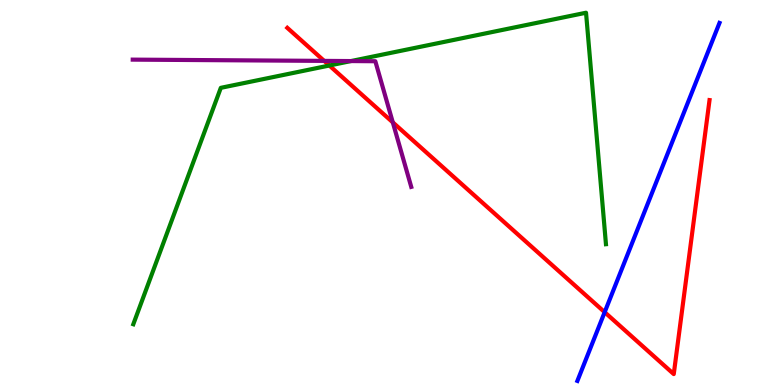[{'lines': ['blue', 'red'], 'intersections': [{'x': 7.8, 'y': 1.89}]}, {'lines': ['green', 'red'], 'intersections': [{'x': 4.25, 'y': 8.3}]}, {'lines': ['purple', 'red'], 'intersections': [{'x': 4.18, 'y': 8.42}, {'x': 5.07, 'y': 6.82}]}, {'lines': ['blue', 'green'], 'intersections': []}, {'lines': ['blue', 'purple'], 'intersections': []}, {'lines': ['green', 'purple'], 'intersections': [{'x': 4.53, 'y': 8.41}]}]